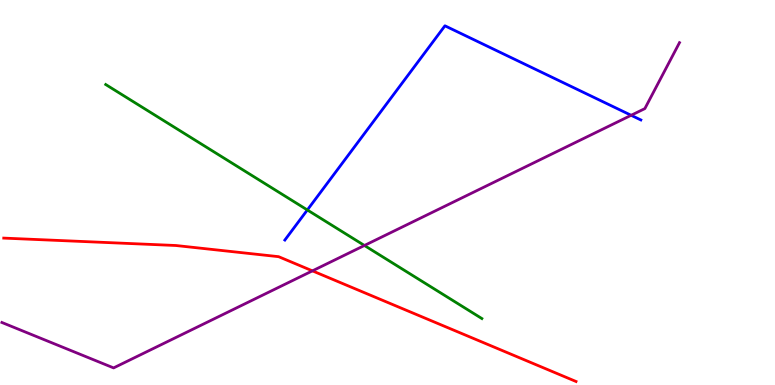[{'lines': ['blue', 'red'], 'intersections': []}, {'lines': ['green', 'red'], 'intersections': []}, {'lines': ['purple', 'red'], 'intersections': [{'x': 4.03, 'y': 2.96}]}, {'lines': ['blue', 'green'], 'intersections': [{'x': 3.97, 'y': 4.55}]}, {'lines': ['blue', 'purple'], 'intersections': [{'x': 8.14, 'y': 7.01}]}, {'lines': ['green', 'purple'], 'intersections': [{'x': 4.7, 'y': 3.62}]}]